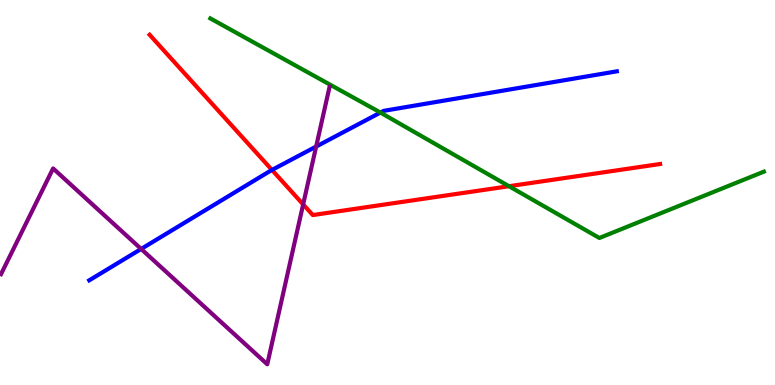[{'lines': ['blue', 'red'], 'intersections': [{'x': 3.51, 'y': 5.59}]}, {'lines': ['green', 'red'], 'intersections': [{'x': 6.57, 'y': 5.16}]}, {'lines': ['purple', 'red'], 'intersections': [{'x': 3.91, 'y': 4.69}]}, {'lines': ['blue', 'green'], 'intersections': [{'x': 4.91, 'y': 7.08}]}, {'lines': ['blue', 'purple'], 'intersections': [{'x': 1.82, 'y': 3.53}, {'x': 4.08, 'y': 6.19}]}, {'lines': ['green', 'purple'], 'intersections': []}]